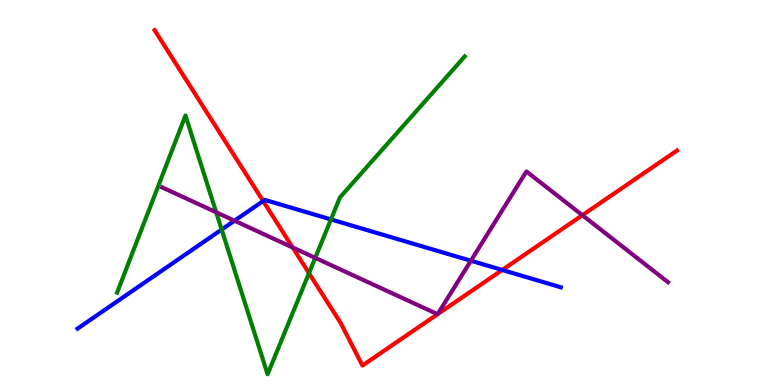[{'lines': ['blue', 'red'], 'intersections': [{'x': 3.4, 'y': 4.78}, {'x': 6.48, 'y': 2.99}]}, {'lines': ['green', 'red'], 'intersections': [{'x': 3.99, 'y': 2.91}]}, {'lines': ['purple', 'red'], 'intersections': [{'x': 3.78, 'y': 3.57}, {'x': 5.65, 'y': 1.84}, {'x': 5.65, 'y': 1.84}, {'x': 7.51, 'y': 4.41}]}, {'lines': ['blue', 'green'], 'intersections': [{'x': 2.86, 'y': 4.04}, {'x': 4.27, 'y': 4.3}]}, {'lines': ['blue', 'purple'], 'intersections': [{'x': 3.03, 'y': 4.27}, {'x': 6.08, 'y': 3.23}]}, {'lines': ['green', 'purple'], 'intersections': [{'x': 2.79, 'y': 4.49}, {'x': 4.07, 'y': 3.3}]}]